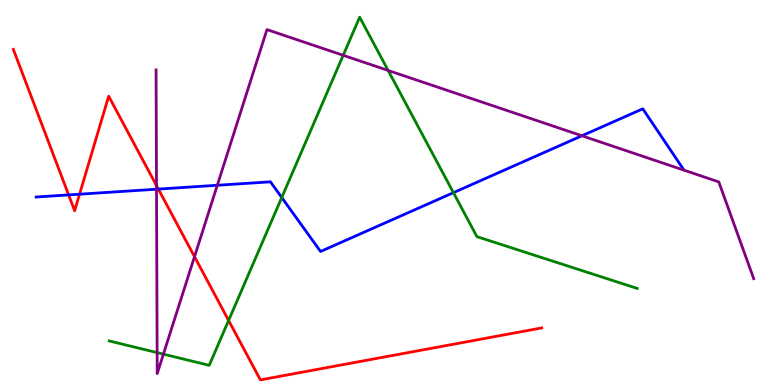[{'lines': ['blue', 'red'], 'intersections': [{'x': 0.886, 'y': 4.94}, {'x': 1.03, 'y': 4.96}, {'x': 2.04, 'y': 5.09}]}, {'lines': ['green', 'red'], 'intersections': [{'x': 2.95, 'y': 1.68}]}, {'lines': ['purple', 'red'], 'intersections': [{'x': 2.02, 'y': 5.18}, {'x': 2.51, 'y': 3.33}]}, {'lines': ['blue', 'green'], 'intersections': [{'x': 3.64, 'y': 4.87}, {'x': 5.85, 'y': 5.0}]}, {'lines': ['blue', 'purple'], 'intersections': [{'x': 2.02, 'y': 5.09}, {'x': 2.8, 'y': 5.19}, {'x': 7.51, 'y': 6.47}]}, {'lines': ['green', 'purple'], 'intersections': [{'x': 2.03, 'y': 0.841}, {'x': 2.11, 'y': 0.801}, {'x': 4.43, 'y': 8.56}, {'x': 5.01, 'y': 8.17}]}]